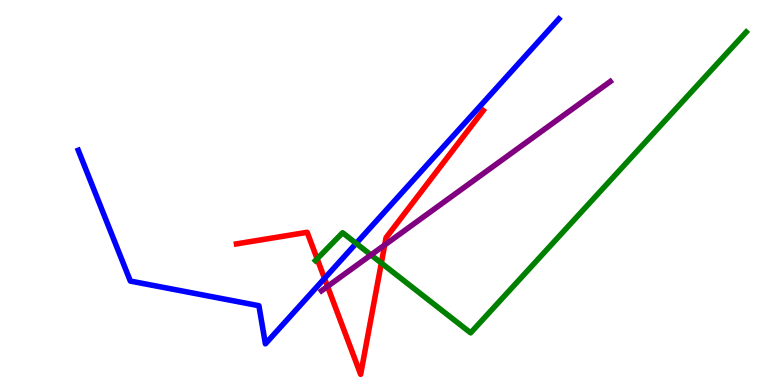[{'lines': ['blue', 'red'], 'intersections': [{'x': 4.19, 'y': 2.77}]}, {'lines': ['green', 'red'], 'intersections': [{'x': 4.09, 'y': 3.28}, {'x': 4.92, 'y': 3.17}]}, {'lines': ['purple', 'red'], 'intersections': [{'x': 4.23, 'y': 2.56}, {'x': 4.96, 'y': 3.64}]}, {'lines': ['blue', 'green'], 'intersections': [{'x': 4.6, 'y': 3.68}]}, {'lines': ['blue', 'purple'], 'intersections': []}, {'lines': ['green', 'purple'], 'intersections': [{'x': 4.79, 'y': 3.38}]}]